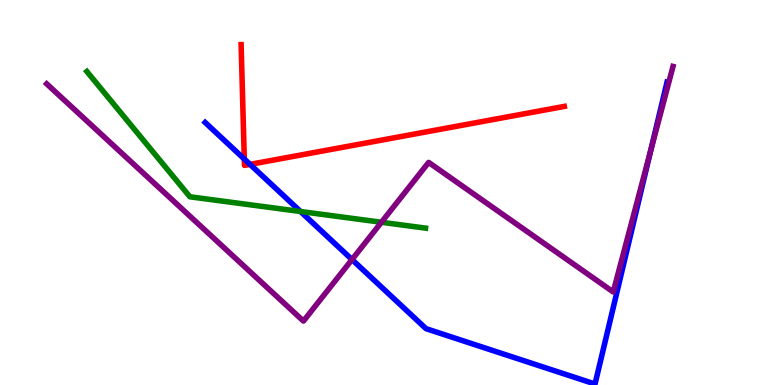[{'lines': ['blue', 'red'], 'intersections': [{'x': 3.15, 'y': 5.87}, {'x': 3.23, 'y': 5.73}]}, {'lines': ['green', 'red'], 'intersections': []}, {'lines': ['purple', 'red'], 'intersections': []}, {'lines': ['blue', 'green'], 'intersections': [{'x': 3.88, 'y': 4.51}]}, {'lines': ['blue', 'purple'], 'intersections': [{'x': 4.54, 'y': 3.26}, {'x': 8.4, 'y': 6.09}]}, {'lines': ['green', 'purple'], 'intersections': [{'x': 4.92, 'y': 4.23}]}]